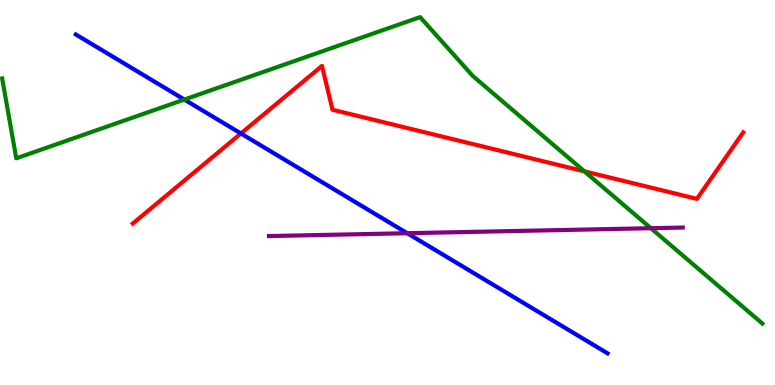[{'lines': ['blue', 'red'], 'intersections': [{'x': 3.11, 'y': 6.53}]}, {'lines': ['green', 'red'], 'intersections': [{'x': 7.54, 'y': 5.55}]}, {'lines': ['purple', 'red'], 'intersections': []}, {'lines': ['blue', 'green'], 'intersections': [{'x': 2.38, 'y': 7.41}]}, {'lines': ['blue', 'purple'], 'intersections': [{'x': 5.25, 'y': 3.94}]}, {'lines': ['green', 'purple'], 'intersections': [{'x': 8.4, 'y': 4.07}]}]